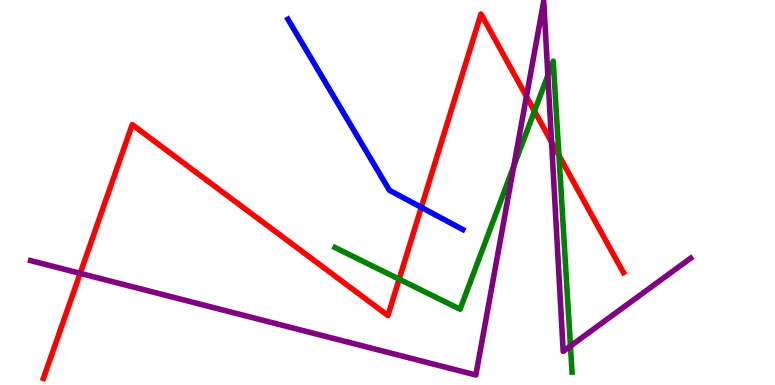[{'lines': ['blue', 'red'], 'intersections': [{'x': 5.44, 'y': 4.61}]}, {'lines': ['green', 'red'], 'intersections': [{'x': 5.15, 'y': 2.75}, {'x': 6.9, 'y': 7.11}, {'x': 7.21, 'y': 5.96}]}, {'lines': ['purple', 'red'], 'intersections': [{'x': 1.03, 'y': 2.9}, {'x': 6.79, 'y': 7.49}, {'x': 7.12, 'y': 6.31}]}, {'lines': ['blue', 'green'], 'intersections': []}, {'lines': ['blue', 'purple'], 'intersections': []}, {'lines': ['green', 'purple'], 'intersections': [{'x': 6.63, 'y': 5.68}, {'x': 7.07, 'y': 8.04}, {'x': 7.36, 'y': 1.01}]}]